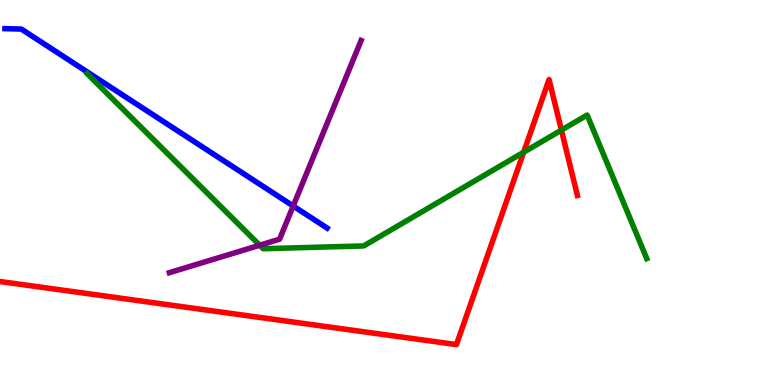[{'lines': ['blue', 'red'], 'intersections': []}, {'lines': ['green', 'red'], 'intersections': [{'x': 6.76, 'y': 6.05}, {'x': 7.24, 'y': 6.62}]}, {'lines': ['purple', 'red'], 'intersections': []}, {'lines': ['blue', 'green'], 'intersections': []}, {'lines': ['blue', 'purple'], 'intersections': [{'x': 3.78, 'y': 4.65}]}, {'lines': ['green', 'purple'], 'intersections': [{'x': 3.35, 'y': 3.63}]}]